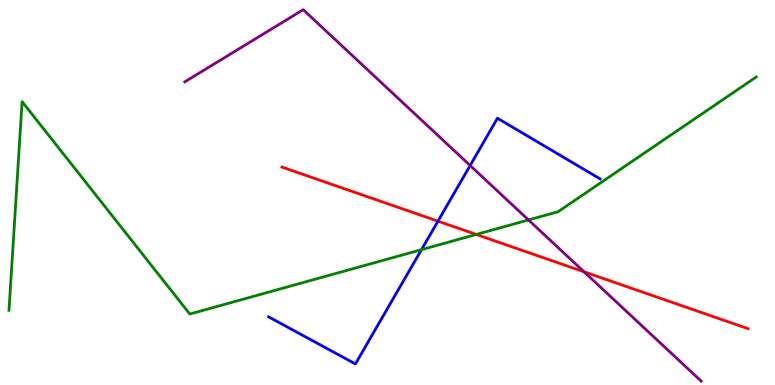[{'lines': ['blue', 'red'], 'intersections': [{'x': 5.65, 'y': 4.26}]}, {'lines': ['green', 'red'], 'intersections': [{'x': 6.15, 'y': 3.91}]}, {'lines': ['purple', 'red'], 'intersections': [{'x': 7.54, 'y': 2.94}]}, {'lines': ['blue', 'green'], 'intersections': [{'x': 5.44, 'y': 3.52}]}, {'lines': ['blue', 'purple'], 'intersections': [{'x': 6.07, 'y': 5.7}]}, {'lines': ['green', 'purple'], 'intersections': [{'x': 6.82, 'y': 4.29}]}]